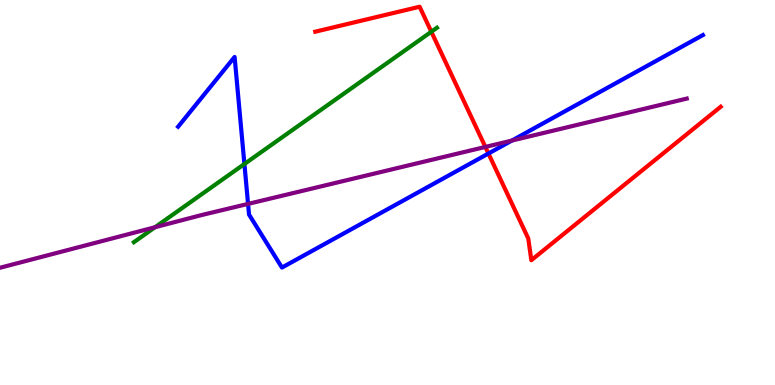[{'lines': ['blue', 'red'], 'intersections': [{'x': 6.3, 'y': 6.01}]}, {'lines': ['green', 'red'], 'intersections': [{'x': 5.57, 'y': 9.18}]}, {'lines': ['purple', 'red'], 'intersections': [{'x': 6.26, 'y': 6.18}]}, {'lines': ['blue', 'green'], 'intersections': [{'x': 3.15, 'y': 5.74}]}, {'lines': ['blue', 'purple'], 'intersections': [{'x': 3.2, 'y': 4.7}, {'x': 6.61, 'y': 6.35}]}, {'lines': ['green', 'purple'], 'intersections': [{'x': 2.0, 'y': 4.1}]}]